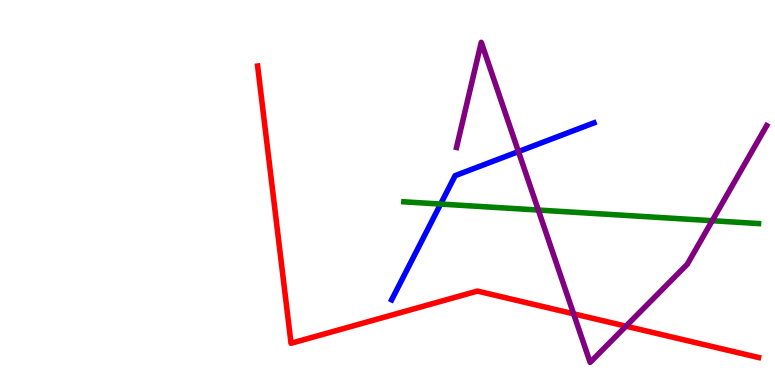[{'lines': ['blue', 'red'], 'intersections': []}, {'lines': ['green', 'red'], 'intersections': []}, {'lines': ['purple', 'red'], 'intersections': [{'x': 7.4, 'y': 1.85}, {'x': 8.08, 'y': 1.53}]}, {'lines': ['blue', 'green'], 'intersections': [{'x': 5.69, 'y': 4.7}]}, {'lines': ['blue', 'purple'], 'intersections': [{'x': 6.69, 'y': 6.06}]}, {'lines': ['green', 'purple'], 'intersections': [{'x': 6.95, 'y': 4.54}, {'x': 9.19, 'y': 4.27}]}]